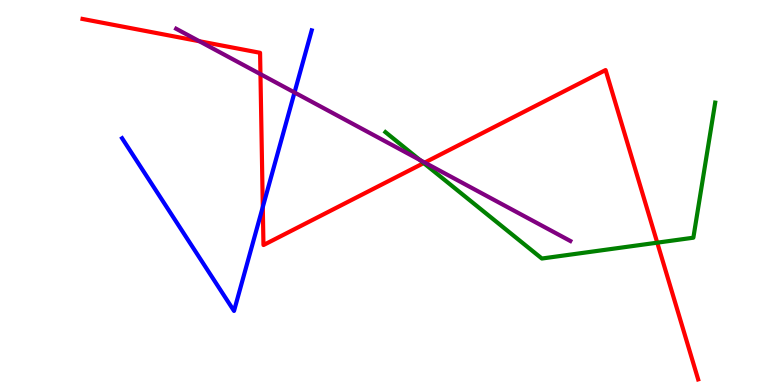[{'lines': ['blue', 'red'], 'intersections': [{'x': 3.39, 'y': 4.62}]}, {'lines': ['green', 'red'], 'intersections': [{'x': 5.47, 'y': 5.76}, {'x': 8.48, 'y': 3.7}]}, {'lines': ['purple', 'red'], 'intersections': [{'x': 2.57, 'y': 8.93}, {'x': 3.36, 'y': 8.07}, {'x': 5.48, 'y': 5.78}]}, {'lines': ['blue', 'green'], 'intersections': []}, {'lines': ['blue', 'purple'], 'intersections': [{'x': 3.8, 'y': 7.6}]}, {'lines': ['green', 'purple'], 'intersections': [{'x': 5.42, 'y': 5.84}]}]